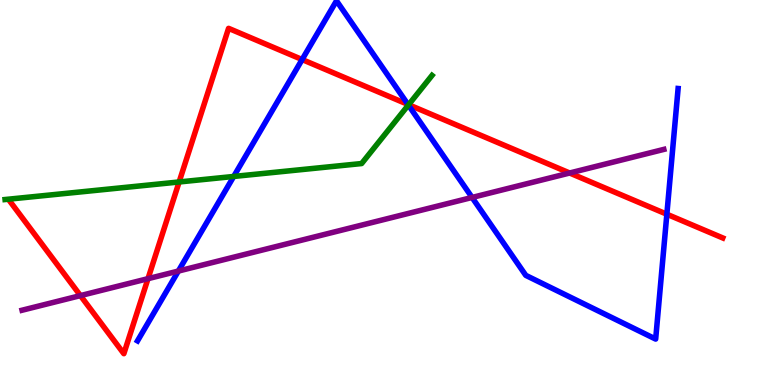[{'lines': ['blue', 'red'], 'intersections': [{'x': 3.9, 'y': 8.45}, {'x': 5.26, 'y': 7.29}, {'x': 8.6, 'y': 4.44}]}, {'lines': ['green', 'red'], 'intersections': [{'x': 2.31, 'y': 5.27}, {'x': 5.27, 'y': 7.28}]}, {'lines': ['purple', 'red'], 'intersections': [{'x': 1.04, 'y': 2.32}, {'x': 1.91, 'y': 2.76}, {'x': 7.35, 'y': 5.51}]}, {'lines': ['blue', 'green'], 'intersections': [{'x': 3.02, 'y': 5.42}, {'x': 5.27, 'y': 7.27}]}, {'lines': ['blue', 'purple'], 'intersections': [{'x': 2.3, 'y': 2.96}, {'x': 6.09, 'y': 4.87}]}, {'lines': ['green', 'purple'], 'intersections': []}]